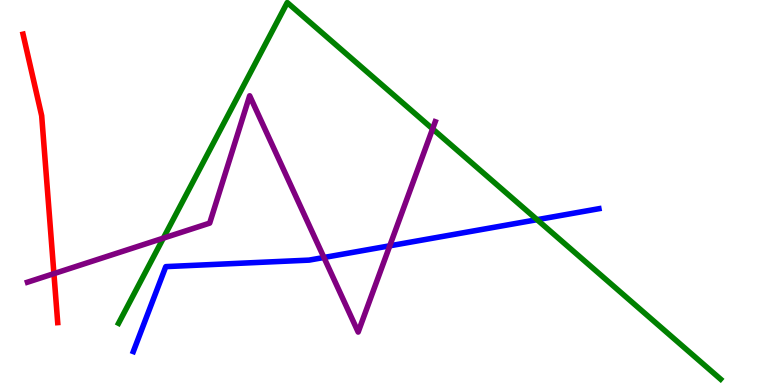[{'lines': ['blue', 'red'], 'intersections': []}, {'lines': ['green', 'red'], 'intersections': []}, {'lines': ['purple', 'red'], 'intersections': [{'x': 0.696, 'y': 2.89}]}, {'lines': ['blue', 'green'], 'intersections': [{'x': 6.93, 'y': 4.29}]}, {'lines': ['blue', 'purple'], 'intersections': [{'x': 4.18, 'y': 3.31}, {'x': 5.03, 'y': 3.62}]}, {'lines': ['green', 'purple'], 'intersections': [{'x': 2.11, 'y': 3.81}, {'x': 5.58, 'y': 6.65}]}]